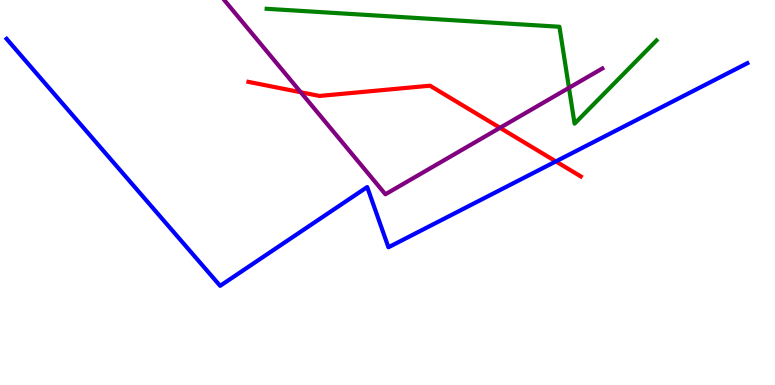[{'lines': ['blue', 'red'], 'intersections': [{'x': 7.17, 'y': 5.81}]}, {'lines': ['green', 'red'], 'intersections': []}, {'lines': ['purple', 'red'], 'intersections': [{'x': 3.88, 'y': 7.6}, {'x': 6.45, 'y': 6.68}]}, {'lines': ['blue', 'green'], 'intersections': []}, {'lines': ['blue', 'purple'], 'intersections': []}, {'lines': ['green', 'purple'], 'intersections': [{'x': 7.34, 'y': 7.72}]}]